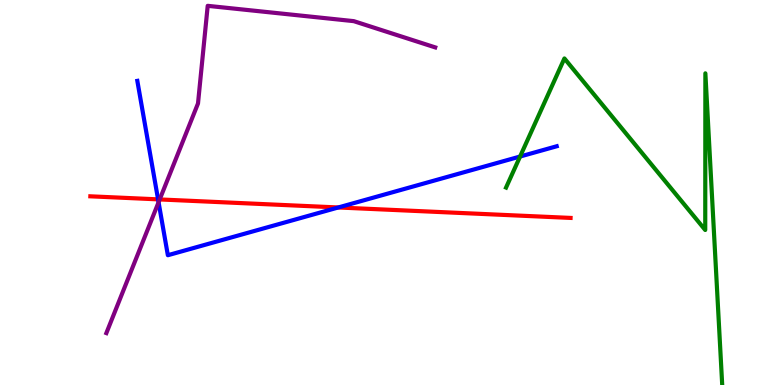[{'lines': ['blue', 'red'], 'intersections': [{'x': 2.04, 'y': 4.82}, {'x': 4.36, 'y': 4.61}]}, {'lines': ['green', 'red'], 'intersections': []}, {'lines': ['purple', 'red'], 'intersections': [{'x': 2.06, 'y': 4.82}]}, {'lines': ['blue', 'green'], 'intersections': [{'x': 6.71, 'y': 5.93}]}, {'lines': ['blue', 'purple'], 'intersections': [{'x': 2.05, 'y': 4.75}]}, {'lines': ['green', 'purple'], 'intersections': []}]